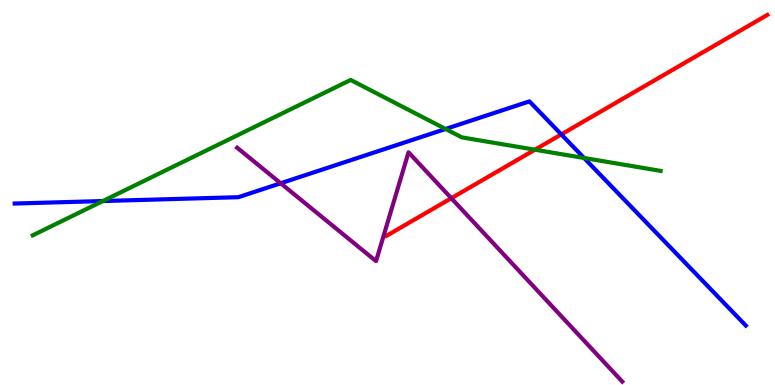[{'lines': ['blue', 'red'], 'intersections': [{'x': 7.24, 'y': 6.51}]}, {'lines': ['green', 'red'], 'intersections': [{'x': 6.9, 'y': 6.11}]}, {'lines': ['purple', 'red'], 'intersections': [{'x': 5.82, 'y': 4.85}]}, {'lines': ['blue', 'green'], 'intersections': [{'x': 1.33, 'y': 4.78}, {'x': 5.75, 'y': 6.65}, {'x': 7.54, 'y': 5.9}]}, {'lines': ['blue', 'purple'], 'intersections': [{'x': 3.62, 'y': 5.24}]}, {'lines': ['green', 'purple'], 'intersections': []}]